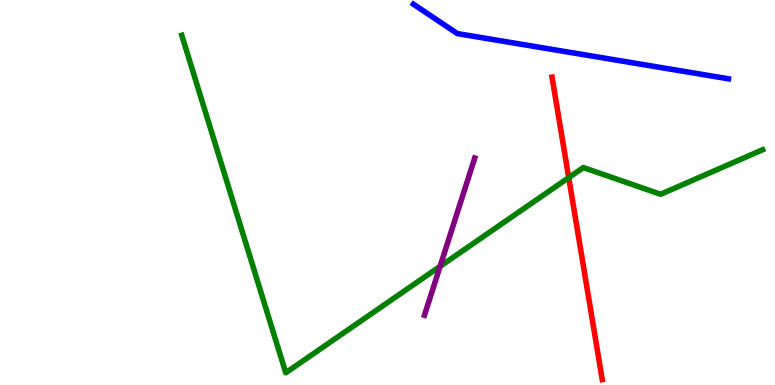[{'lines': ['blue', 'red'], 'intersections': []}, {'lines': ['green', 'red'], 'intersections': [{'x': 7.34, 'y': 5.39}]}, {'lines': ['purple', 'red'], 'intersections': []}, {'lines': ['blue', 'green'], 'intersections': []}, {'lines': ['blue', 'purple'], 'intersections': []}, {'lines': ['green', 'purple'], 'intersections': [{'x': 5.68, 'y': 3.08}]}]